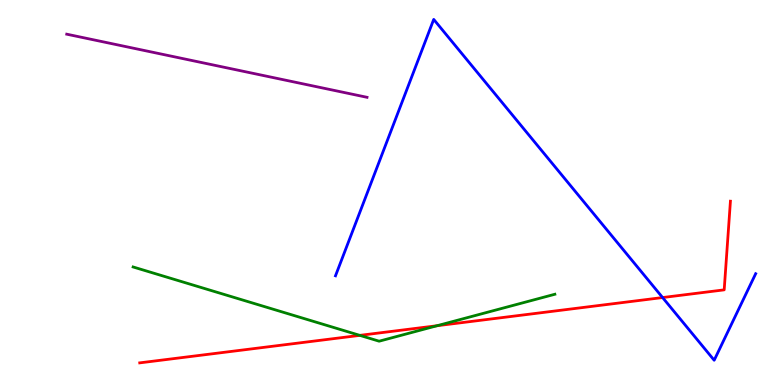[{'lines': ['blue', 'red'], 'intersections': [{'x': 8.55, 'y': 2.27}]}, {'lines': ['green', 'red'], 'intersections': [{'x': 4.64, 'y': 1.29}, {'x': 5.64, 'y': 1.54}]}, {'lines': ['purple', 'red'], 'intersections': []}, {'lines': ['blue', 'green'], 'intersections': []}, {'lines': ['blue', 'purple'], 'intersections': []}, {'lines': ['green', 'purple'], 'intersections': []}]